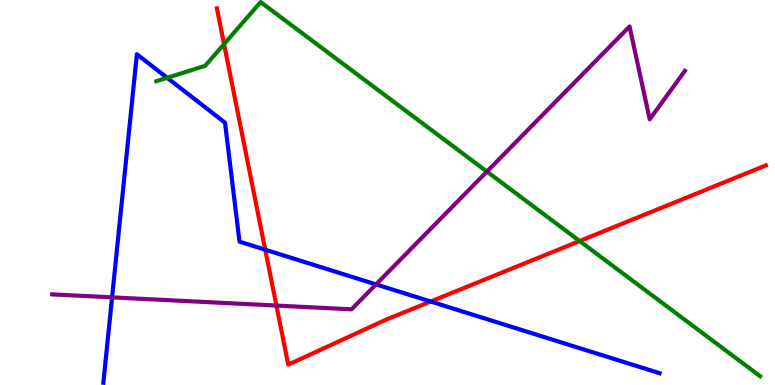[{'lines': ['blue', 'red'], 'intersections': [{'x': 3.42, 'y': 3.51}, {'x': 5.56, 'y': 2.17}]}, {'lines': ['green', 'red'], 'intersections': [{'x': 2.89, 'y': 8.85}, {'x': 7.48, 'y': 3.74}]}, {'lines': ['purple', 'red'], 'intersections': [{'x': 3.57, 'y': 2.06}]}, {'lines': ['blue', 'green'], 'intersections': [{'x': 2.16, 'y': 7.98}]}, {'lines': ['blue', 'purple'], 'intersections': [{'x': 1.45, 'y': 2.28}, {'x': 4.85, 'y': 2.61}]}, {'lines': ['green', 'purple'], 'intersections': [{'x': 6.28, 'y': 5.54}]}]